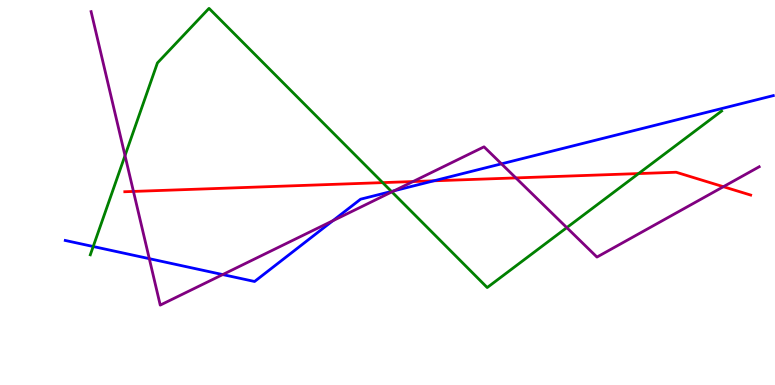[{'lines': ['blue', 'red'], 'intersections': [{'x': 5.6, 'y': 5.3}]}, {'lines': ['green', 'red'], 'intersections': [{'x': 4.94, 'y': 5.26}, {'x': 8.24, 'y': 5.49}]}, {'lines': ['purple', 'red'], 'intersections': [{'x': 1.72, 'y': 5.03}, {'x': 5.33, 'y': 5.28}, {'x': 6.66, 'y': 5.38}, {'x': 9.33, 'y': 5.15}]}, {'lines': ['blue', 'green'], 'intersections': [{'x': 1.2, 'y': 3.6}, {'x': 5.05, 'y': 5.03}]}, {'lines': ['blue', 'purple'], 'intersections': [{'x': 1.93, 'y': 3.28}, {'x': 2.87, 'y': 2.87}, {'x': 4.29, 'y': 4.27}, {'x': 5.09, 'y': 5.04}, {'x': 6.47, 'y': 5.74}]}, {'lines': ['green', 'purple'], 'intersections': [{'x': 1.61, 'y': 5.96}, {'x': 5.06, 'y': 5.02}, {'x': 7.31, 'y': 4.09}]}]